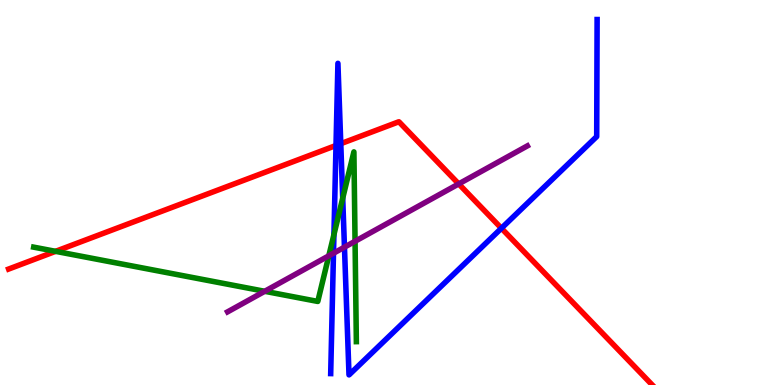[{'lines': ['blue', 'red'], 'intersections': [{'x': 4.34, 'y': 6.22}, {'x': 4.4, 'y': 6.27}, {'x': 6.47, 'y': 4.07}]}, {'lines': ['green', 'red'], 'intersections': [{'x': 0.717, 'y': 3.47}]}, {'lines': ['purple', 'red'], 'intersections': [{'x': 5.92, 'y': 5.22}]}, {'lines': ['blue', 'green'], 'intersections': [{'x': 4.31, 'y': 3.91}, {'x': 4.42, 'y': 4.85}]}, {'lines': ['blue', 'purple'], 'intersections': [{'x': 4.3, 'y': 3.42}, {'x': 4.44, 'y': 3.58}]}, {'lines': ['green', 'purple'], 'intersections': [{'x': 3.42, 'y': 2.43}, {'x': 4.24, 'y': 3.36}, {'x': 4.58, 'y': 3.73}]}]